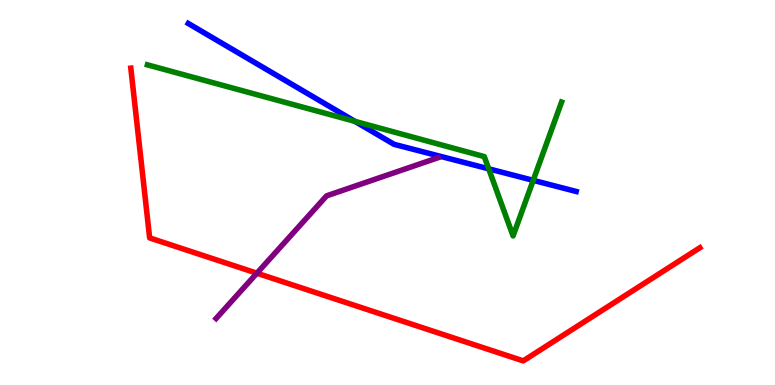[{'lines': ['blue', 'red'], 'intersections': []}, {'lines': ['green', 'red'], 'intersections': []}, {'lines': ['purple', 'red'], 'intersections': [{'x': 3.31, 'y': 2.9}]}, {'lines': ['blue', 'green'], 'intersections': [{'x': 4.58, 'y': 6.85}, {'x': 6.31, 'y': 5.61}, {'x': 6.88, 'y': 5.32}]}, {'lines': ['blue', 'purple'], 'intersections': []}, {'lines': ['green', 'purple'], 'intersections': []}]